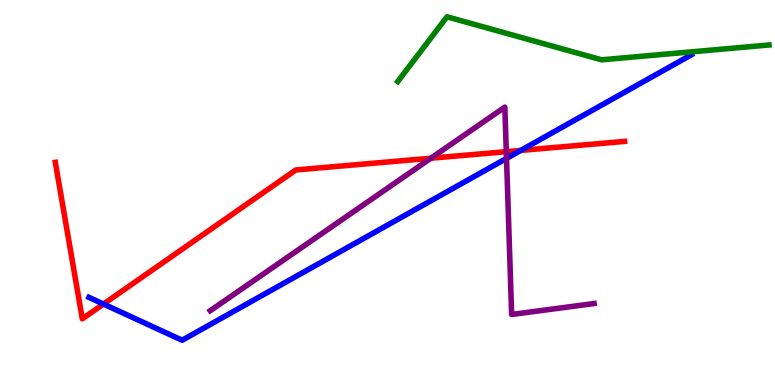[{'lines': ['blue', 'red'], 'intersections': [{'x': 1.34, 'y': 2.1}, {'x': 6.72, 'y': 6.09}]}, {'lines': ['green', 'red'], 'intersections': []}, {'lines': ['purple', 'red'], 'intersections': [{'x': 5.56, 'y': 5.89}, {'x': 6.53, 'y': 6.06}]}, {'lines': ['blue', 'green'], 'intersections': []}, {'lines': ['blue', 'purple'], 'intersections': [{'x': 6.54, 'y': 5.89}]}, {'lines': ['green', 'purple'], 'intersections': []}]